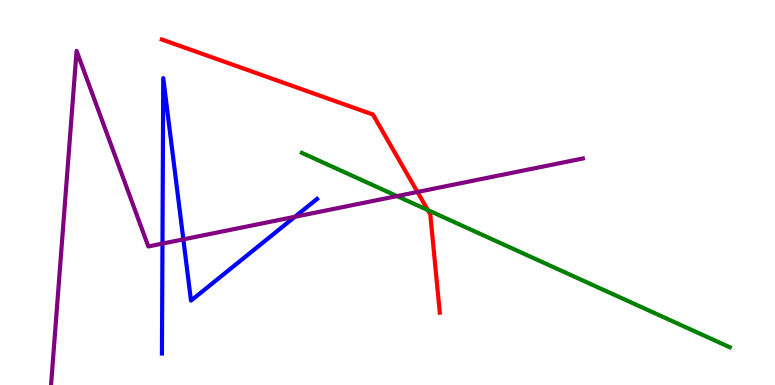[{'lines': ['blue', 'red'], 'intersections': []}, {'lines': ['green', 'red'], 'intersections': [{'x': 5.52, 'y': 4.54}]}, {'lines': ['purple', 'red'], 'intersections': [{'x': 5.39, 'y': 5.01}]}, {'lines': ['blue', 'green'], 'intersections': []}, {'lines': ['blue', 'purple'], 'intersections': [{'x': 2.1, 'y': 3.67}, {'x': 2.37, 'y': 3.78}, {'x': 3.81, 'y': 4.37}]}, {'lines': ['green', 'purple'], 'intersections': [{'x': 5.12, 'y': 4.91}]}]